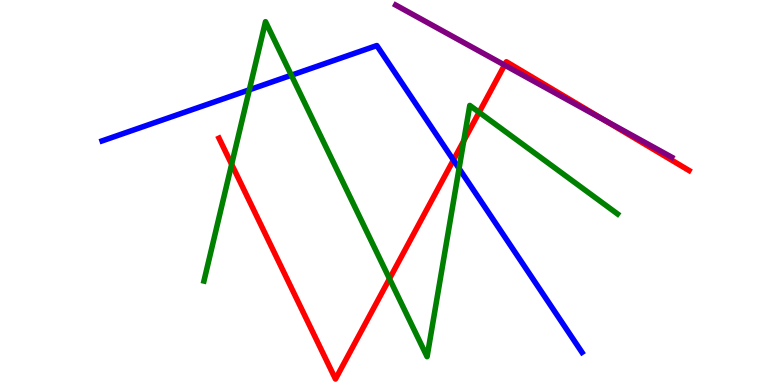[{'lines': ['blue', 'red'], 'intersections': [{'x': 5.85, 'y': 5.84}]}, {'lines': ['green', 'red'], 'intersections': [{'x': 2.99, 'y': 5.73}, {'x': 5.03, 'y': 2.76}, {'x': 5.98, 'y': 6.34}, {'x': 6.18, 'y': 7.08}]}, {'lines': ['purple', 'red'], 'intersections': [{'x': 6.51, 'y': 8.31}, {'x': 7.79, 'y': 6.89}]}, {'lines': ['blue', 'green'], 'intersections': [{'x': 3.22, 'y': 7.67}, {'x': 3.76, 'y': 8.05}, {'x': 5.92, 'y': 5.62}]}, {'lines': ['blue', 'purple'], 'intersections': []}, {'lines': ['green', 'purple'], 'intersections': []}]